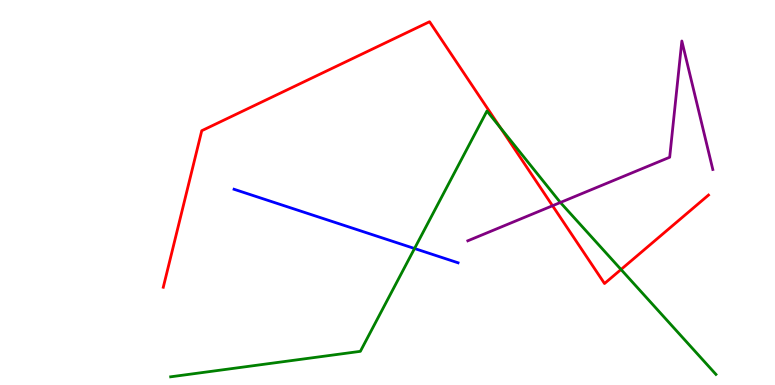[{'lines': ['blue', 'red'], 'intersections': []}, {'lines': ['green', 'red'], 'intersections': [{'x': 6.46, 'y': 6.68}, {'x': 8.01, 'y': 3.0}]}, {'lines': ['purple', 'red'], 'intersections': [{'x': 7.13, 'y': 4.66}]}, {'lines': ['blue', 'green'], 'intersections': [{'x': 5.35, 'y': 3.55}]}, {'lines': ['blue', 'purple'], 'intersections': []}, {'lines': ['green', 'purple'], 'intersections': [{'x': 7.23, 'y': 4.74}]}]